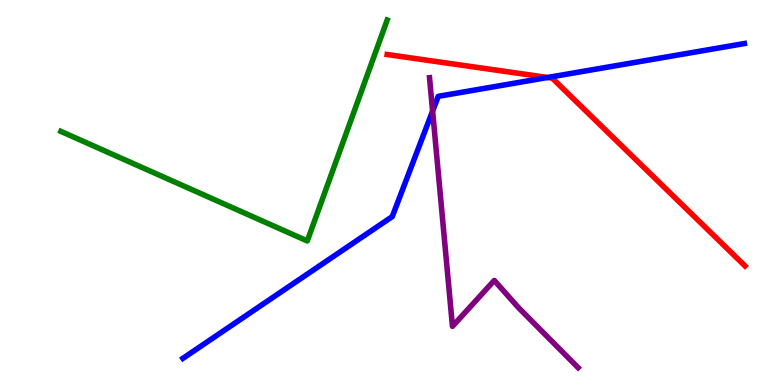[{'lines': ['blue', 'red'], 'intersections': [{'x': 7.07, 'y': 7.99}]}, {'lines': ['green', 'red'], 'intersections': []}, {'lines': ['purple', 'red'], 'intersections': []}, {'lines': ['blue', 'green'], 'intersections': []}, {'lines': ['blue', 'purple'], 'intersections': [{'x': 5.58, 'y': 7.11}]}, {'lines': ['green', 'purple'], 'intersections': []}]